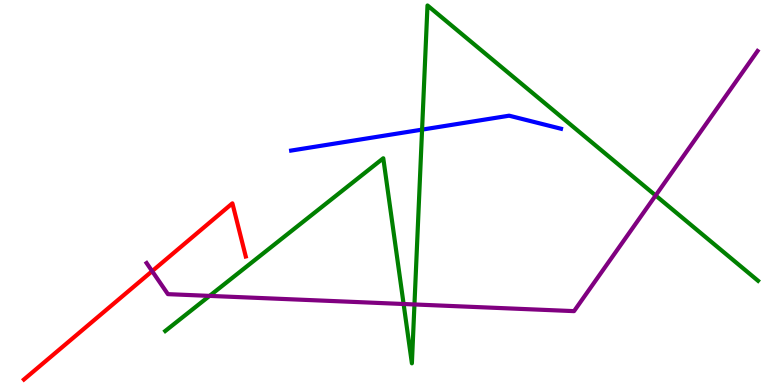[{'lines': ['blue', 'red'], 'intersections': []}, {'lines': ['green', 'red'], 'intersections': []}, {'lines': ['purple', 'red'], 'intersections': [{'x': 1.96, 'y': 2.96}]}, {'lines': ['blue', 'green'], 'intersections': [{'x': 5.45, 'y': 6.63}]}, {'lines': ['blue', 'purple'], 'intersections': []}, {'lines': ['green', 'purple'], 'intersections': [{'x': 2.7, 'y': 2.31}, {'x': 5.21, 'y': 2.1}, {'x': 5.35, 'y': 2.09}, {'x': 8.46, 'y': 4.92}]}]